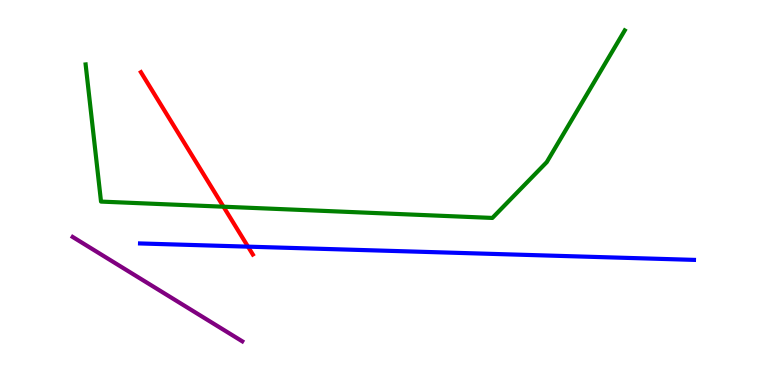[{'lines': ['blue', 'red'], 'intersections': [{'x': 3.2, 'y': 3.59}]}, {'lines': ['green', 'red'], 'intersections': [{'x': 2.88, 'y': 4.63}]}, {'lines': ['purple', 'red'], 'intersections': []}, {'lines': ['blue', 'green'], 'intersections': []}, {'lines': ['blue', 'purple'], 'intersections': []}, {'lines': ['green', 'purple'], 'intersections': []}]